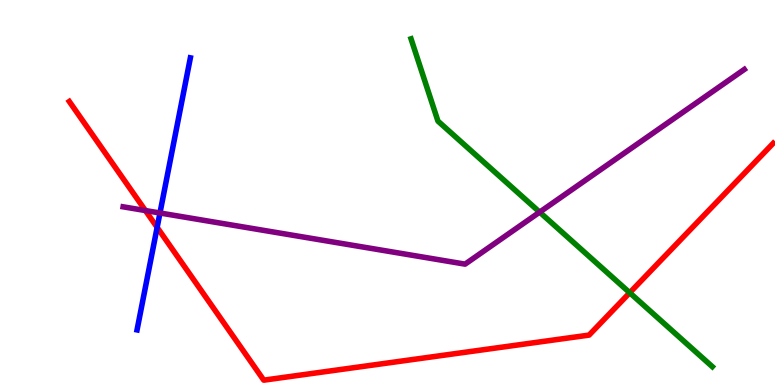[{'lines': ['blue', 'red'], 'intersections': [{'x': 2.03, 'y': 4.09}]}, {'lines': ['green', 'red'], 'intersections': [{'x': 8.13, 'y': 2.4}]}, {'lines': ['purple', 'red'], 'intersections': [{'x': 1.88, 'y': 4.53}]}, {'lines': ['blue', 'green'], 'intersections': []}, {'lines': ['blue', 'purple'], 'intersections': [{'x': 2.06, 'y': 4.47}]}, {'lines': ['green', 'purple'], 'intersections': [{'x': 6.96, 'y': 4.49}]}]